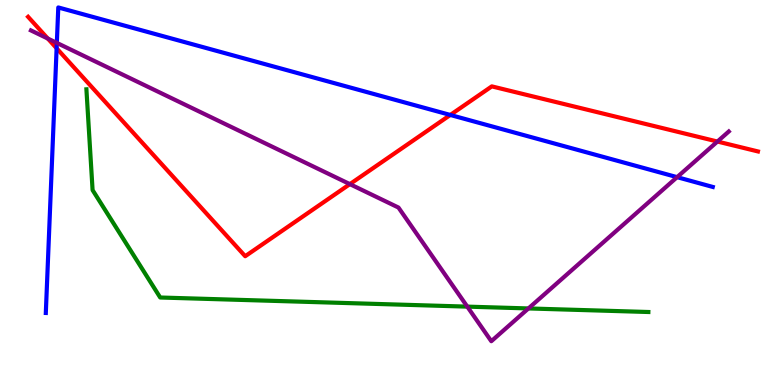[{'lines': ['blue', 'red'], 'intersections': [{'x': 0.731, 'y': 8.75}, {'x': 5.81, 'y': 7.01}]}, {'lines': ['green', 'red'], 'intersections': []}, {'lines': ['purple', 'red'], 'intersections': [{'x': 0.617, 'y': 9.0}, {'x': 4.51, 'y': 5.22}, {'x': 9.26, 'y': 6.32}]}, {'lines': ['blue', 'green'], 'intersections': []}, {'lines': ['blue', 'purple'], 'intersections': [{'x': 0.733, 'y': 8.89}, {'x': 8.74, 'y': 5.4}]}, {'lines': ['green', 'purple'], 'intersections': [{'x': 6.03, 'y': 2.04}, {'x': 6.82, 'y': 1.99}]}]